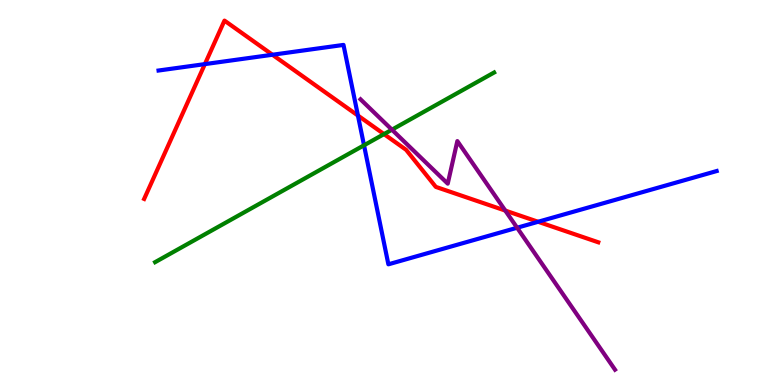[{'lines': ['blue', 'red'], 'intersections': [{'x': 2.64, 'y': 8.33}, {'x': 3.52, 'y': 8.58}, {'x': 4.62, 'y': 7.0}, {'x': 6.94, 'y': 4.24}]}, {'lines': ['green', 'red'], 'intersections': [{'x': 4.96, 'y': 6.52}]}, {'lines': ['purple', 'red'], 'intersections': [{'x': 6.52, 'y': 4.53}]}, {'lines': ['blue', 'green'], 'intersections': [{'x': 4.7, 'y': 6.23}]}, {'lines': ['blue', 'purple'], 'intersections': [{'x': 6.67, 'y': 4.08}]}, {'lines': ['green', 'purple'], 'intersections': [{'x': 5.06, 'y': 6.63}]}]